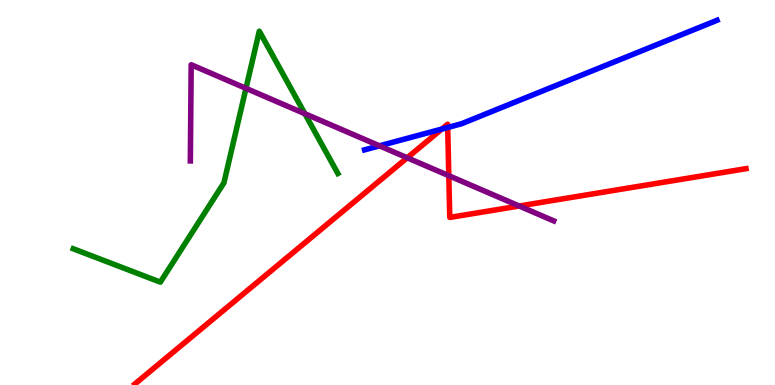[{'lines': ['blue', 'red'], 'intersections': [{'x': 5.7, 'y': 6.65}, {'x': 5.78, 'y': 6.69}]}, {'lines': ['green', 'red'], 'intersections': []}, {'lines': ['purple', 'red'], 'intersections': [{'x': 5.25, 'y': 5.9}, {'x': 5.79, 'y': 5.44}, {'x': 6.7, 'y': 4.65}]}, {'lines': ['blue', 'green'], 'intersections': []}, {'lines': ['blue', 'purple'], 'intersections': [{'x': 4.9, 'y': 6.21}]}, {'lines': ['green', 'purple'], 'intersections': [{'x': 3.17, 'y': 7.71}, {'x': 3.93, 'y': 7.05}]}]